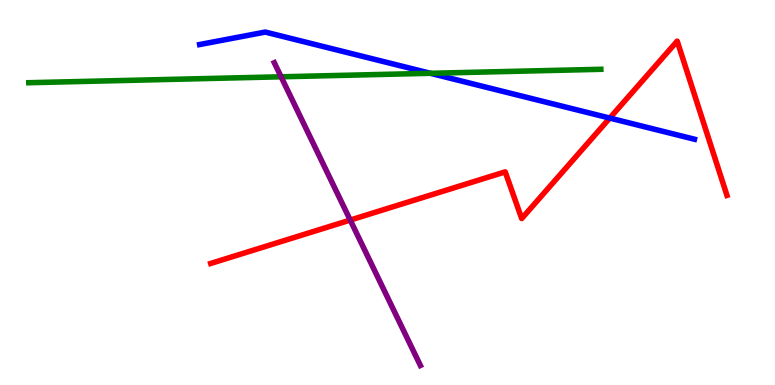[{'lines': ['blue', 'red'], 'intersections': [{'x': 7.87, 'y': 6.93}]}, {'lines': ['green', 'red'], 'intersections': []}, {'lines': ['purple', 'red'], 'intersections': [{'x': 4.52, 'y': 4.28}]}, {'lines': ['blue', 'green'], 'intersections': [{'x': 5.55, 'y': 8.1}]}, {'lines': ['blue', 'purple'], 'intersections': []}, {'lines': ['green', 'purple'], 'intersections': [{'x': 3.63, 'y': 8.01}]}]